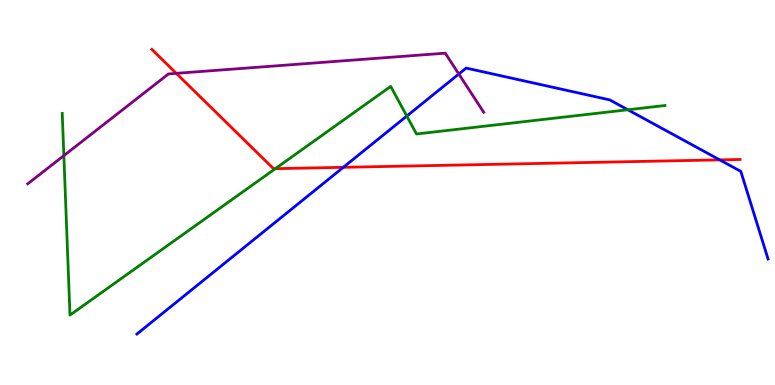[{'lines': ['blue', 'red'], 'intersections': [{'x': 4.43, 'y': 5.65}, {'x': 9.29, 'y': 5.85}]}, {'lines': ['green', 'red'], 'intersections': [{'x': 3.55, 'y': 5.62}]}, {'lines': ['purple', 'red'], 'intersections': [{'x': 2.27, 'y': 8.09}]}, {'lines': ['blue', 'green'], 'intersections': [{'x': 5.25, 'y': 6.99}, {'x': 8.1, 'y': 7.15}]}, {'lines': ['blue', 'purple'], 'intersections': [{'x': 5.92, 'y': 8.08}]}, {'lines': ['green', 'purple'], 'intersections': [{'x': 0.824, 'y': 5.96}]}]